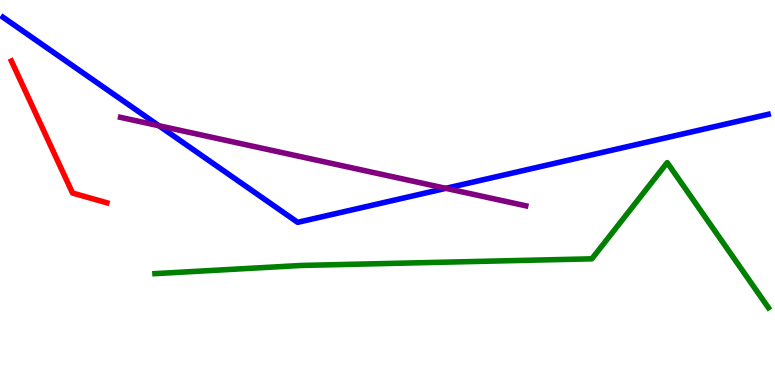[{'lines': ['blue', 'red'], 'intersections': []}, {'lines': ['green', 'red'], 'intersections': []}, {'lines': ['purple', 'red'], 'intersections': []}, {'lines': ['blue', 'green'], 'intersections': []}, {'lines': ['blue', 'purple'], 'intersections': [{'x': 2.05, 'y': 6.73}, {'x': 5.75, 'y': 5.11}]}, {'lines': ['green', 'purple'], 'intersections': []}]